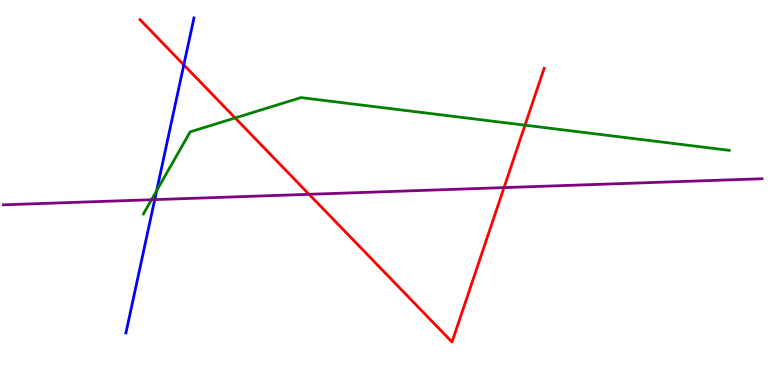[{'lines': ['blue', 'red'], 'intersections': [{'x': 2.37, 'y': 8.31}]}, {'lines': ['green', 'red'], 'intersections': [{'x': 3.03, 'y': 6.94}, {'x': 6.77, 'y': 6.75}]}, {'lines': ['purple', 'red'], 'intersections': [{'x': 3.99, 'y': 4.95}, {'x': 6.5, 'y': 5.13}]}, {'lines': ['blue', 'green'], 'intersections': [{'x': 2.02, 'y': 5.04}]}, {'lines': ['blue', 'purple'], 'intersections': [{'x': 2.0, 'y': 4.82}]}, {'lines': ['green', 'purple'], 'intersections': [{'x': 1.96, 'y': 4.81}]}]